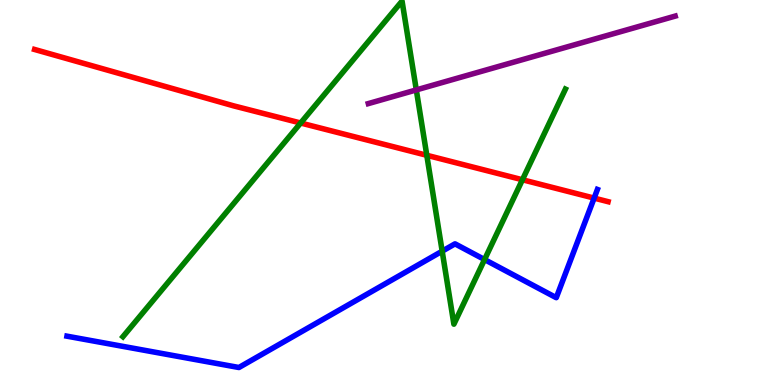[{'lines': ['blue', 'red'], 'intersections': [{'x': 7.67, 'y': 4.85}]}, {'lines': ['green', 'red'], 'intersections': [{'x': 3.88, 'y': 6.81}, {'x': 5.51, 'y': 5.97}, {'x': 6.74, 'y': 5.33}]}, {'lines': ['purple', 'red'], 'intersections': []}, {'lines': ['blue', 'green'], 'intersections': [{'x': 5.71, 'y': 3.48}, {'x': 6.25, 'y': 3.26}]}, {'lines': ['blue', 'purple'], 'intersections': []}, {'lines': ['green', 'purple'], 'intersections': [{'x': 5.37, 'y': 7.66}]}]